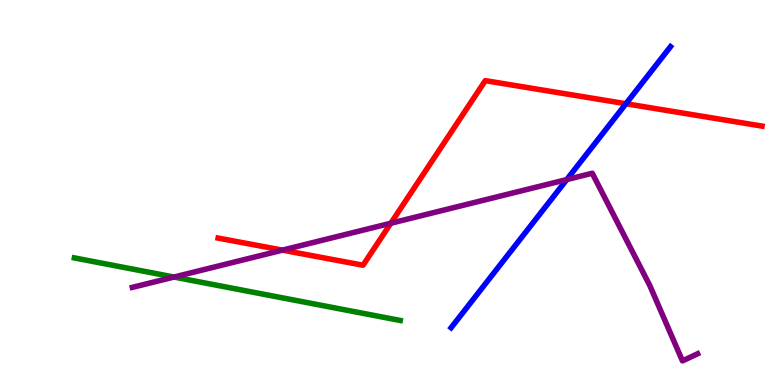[{'lines': ['blue', 'red'], 'intersections': [{'x': 8.08, 'y': 7.31}]}, {'lines': ['green', 'red'], 'intersections': []}, {'lines': ['purple', 'red'], 'intersections': [{'x': 3.64, 'y': 3.5}, {'x': 5.04, 'y': 4.2}]}, {'lines': ['blue', 'green'], 'intersections': []}, {'lines': ['blue', 'purple'], 'intersections': [{'x': 7.31, 'y': 5.34}]}, {'lines': ['green', 'purple'], 'intersections': [{'x': 2.25, 'y': 2.8}]}]